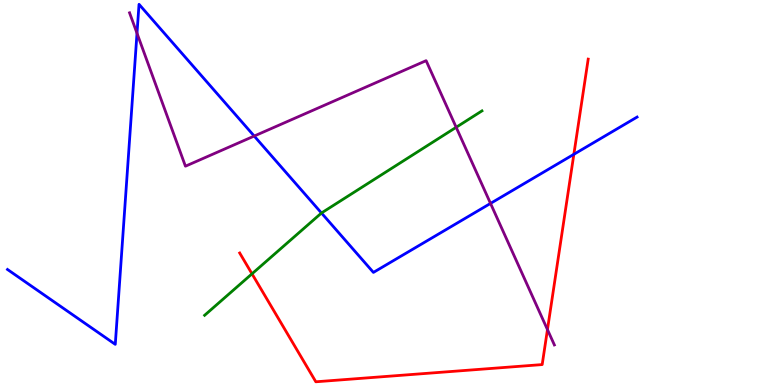[{'lines': ['blue', 'red'], 'intersections': [{'x': 7.4, 'y': 5.99}]}, {'lines': ['green', 'red'], 'intersections': [{'x': 3.25, 'y': 2.89}]}, {'lines': ['purple', 'red'], 'intersections': [{'x': 7.06, 'y': 1.44}]}, {'lines': ['blue', 'green'], 'intersections': [{'x': 4.15, 'y': 4.47}]}, {'lines': ['blue', 'purple'], 'intersections': [{'x': 1.77, 'y': 9.14}, {'x': 3.28, 'y': 6.47}, {'x': 6.33, 'y': 4.72}]}, {'lines': ['green', 'purple'], 'intersections': [{'x': 5.89, 'y': 6.69}]}]